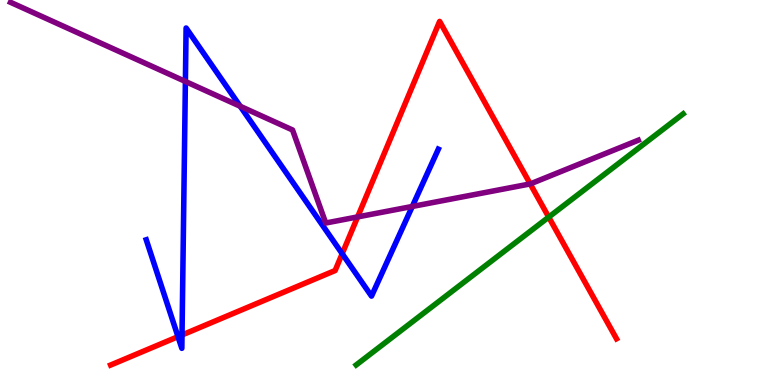[{'lines': ['blue', 'red'], 'intersections': [{'x': 2.3, 'y': 1.26}, {'x': 2.35, 'y': 1.3}, {'x': 4.42, 'y': 3.41}]}, {'lines': ['green', 'red'], 'intersections': [{'x': 7.08, 'y': 4.36}]}, {'lines': ['purple', 'red'], 'intersections': [{'x': 4.61, 'y': 4.37}, {'x': 6.84, 'y': 5.22}]}, {'lines': ['blue', 'green'], 'intersections': []}, {'lines': ['blue', 'purple'], 'intersections': [{'x': 2.39, 'y': 7.88}, {'x': 3.1, 'y': 7.24}, {'x': 5.32, 'y': 4.64}]}, {'lines': ['green', 'purple'], 'intersections': []}]